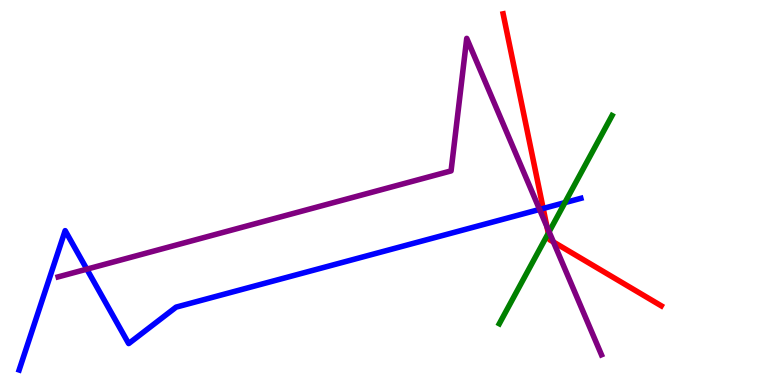[{'lines': ['blue', 'red'], 'intersections': [{'x': 7.01, 'y': 4.59}]}, {'lines': ['green', 'red'], 'intersections': [{'x': 7.07, 'y': 3.94}]}, {'lines': ['purple', 'red'], 'intersections': [{'x': 7.06, 'y': 4.11}, {'x': 7.14, 'y': 3.71}]}, {'lines': ['blue', 'green'], 'intersections': [{'x': 7.29, 'y': 4.74}]}, {'lines': ['blue', 'purple'], 'intersections': [{'x': 1.12, 'y': 3.01}, {'x': 6.96, 'y': 4.56}]}, {'lines': ['green', 'purple'], 'intersections': [{'x': 7.09, 'y': 3.98}]}]